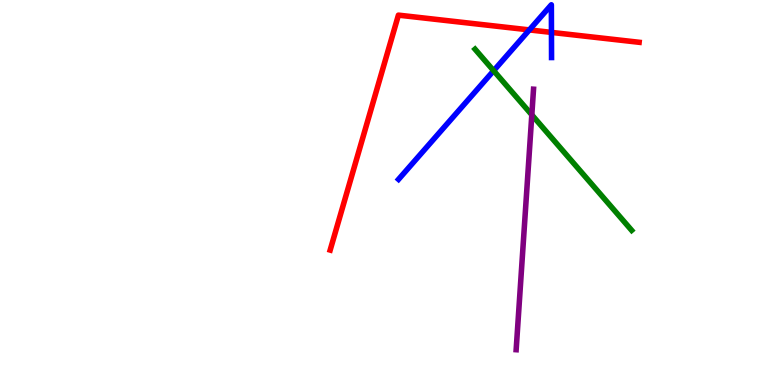[{'lines': ['blue', 'red'], 'intersections': [{'x': 6.83, 'y': 9.22}, {'x': 7.12, 'y': 9.16}]}, {'lines': ['green', 'red'], 'intersections': []}, {'lines': ['purple', 'red'], 'intersections': []}, {'lines': ['blue', 'green'], 'intersections': [{'x': 6.37, 'y': 8.16}]}, {'lines': ['blue', 'purple'], 'intersections': []}, {'lines': ['green', 'purple'], 'intersections': [{'x': 6.86, 'y': 7.02}]}]